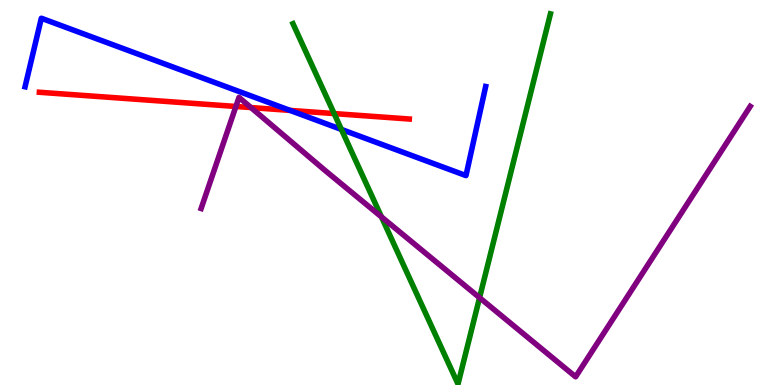[{'lines': ['blue', 'red'], 'intersections': [{'x': 3.74, 'y': 7.13}]}, {'lines': ['green', 'red'], 'intersections': [{'x': 4.31, 'y': 7.05}]}, {'lines': ['purple', 'red'], 'intersections': [{'x': 3.04, 'y': 7.23}, {'x': 3.24, 'y': 7.21}]}, {'lines': ['blue', 'green'], 'intersections': [{'x': 4.41, 'y': 6.64}]}, {'lines': ['blue', 'purple'], 'intersections': []}, {'lines': ['green', 'purple'], 'intersections': [{'x': 4.92, 'y': 4.37}, {'x': 6.19, 'y': 2.27}]}]